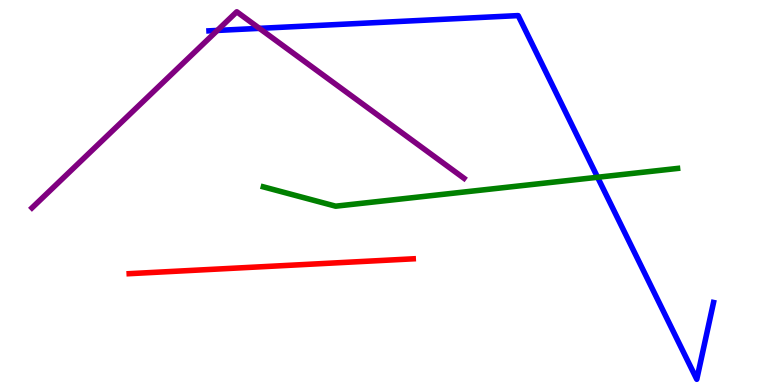[{'lines': ['blue', 'red'], 'intersections': []}, {'lines': ['green', 'red'], 'intersections': []}, {'lines': ['purple', 'red'], 'intersections': []}, {'lines': ['blue', 'green'], 'intersections': [{'x': 7.71, 'y': 5.4}]}, {'lines': ['blue', 'purple'], 'intersections': [{'x': 2.8, 'y': 9.21}, {'x': 3.35, 'y': 9.26}]}, {'lines': ['green', 'purple'], 'intersections': []}]